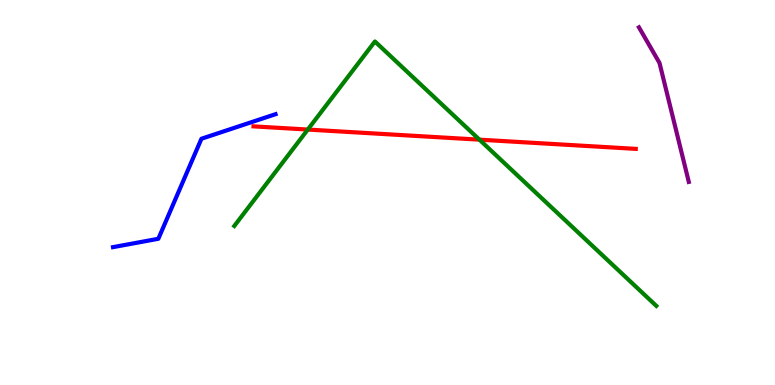[{'lines': ['blue', 'red'], 'intersections': []}, {'lines': ['green', 'red'], 'intersections': [{'x': 3.97, 'y': 6.63}, {'x': 6.19, 'y': 6.37}]}, {'lines': ['purple', 'red'], 'intersections': []}, {'lines': ['blue', 'green'], 'intersections': []}, {'lines': ['blue', 'purple'], 'intersections': []}, {'lines': ['green', 'purple'], 'intersections': []}]